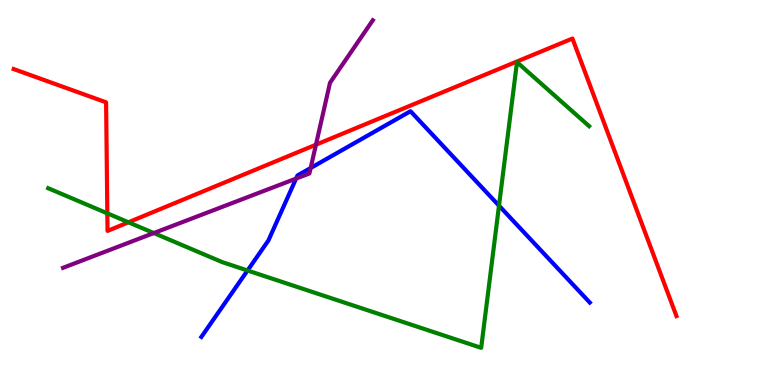[{'lines': ['blue', 'red'], 'intersections': []}, {'lines': ['green', 'red'], 'intersections': [{'x': 1.38, 'y': 4.46}, {'x': 1.66, 'y': 4.23}]}, {'lines': ['purple', 'red'], 'intersections': [{'x': 4.08, 'y': 6.24}]}, {'lines': ['blue', 'green'], 'intersections': [{'x': 3.19, 'y': 2.97}, {'x': 6.44, 'y': 4.66}]}, {'lines': ['blue', 'purple'], 'intersections': [{'x': 3.82, 'y': 5.36}, {'x': 4.01, 'y': 5.64}]}, {'lines': ['green', 'purple'], 'intersections': [{'x': 1.98, 'y': 3.95}]}]